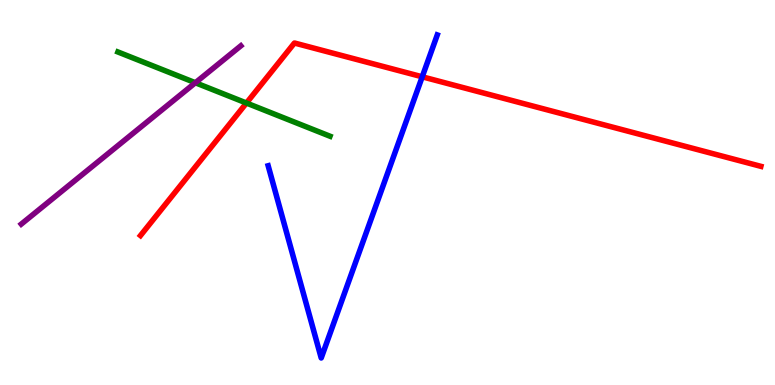[{'lines': ['blue', 'red'], 'intersections': [{'x': 5.45, 'y': 8.01}]}, {'lines': ['green', 'red'], 'intersections': [{'x': 3.18, 'y': 7.32}]}, {'lines': ['purple', 'red'], 'intersections': []}, {'lines': ['blue', 'green'], 'intersections': []}, {'lines': ['blue', 'purple'], 'intersections': []}, {'lines': ['green', 'purple'], 'intersections': [{'x': 2.52, 'y': 7.85}]}]